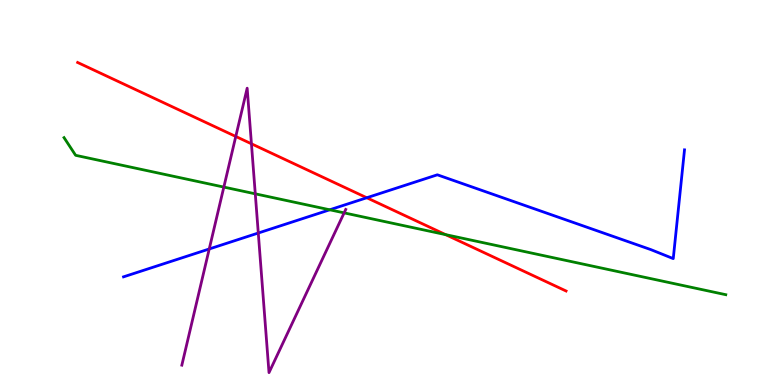[{'lines': ['blue', 'red'], 'intersections': [{'x': 4.73, 'y': 4.86}]}, {'lines': ['green', 'red'], 'intersections': [{'x': 5.75, 'y': 3.91}]}, {'lines': ['purple', 'red'], 'intersections': [{'x': 3.04, 'y': 6.46}, {'x': 3.24, 'y': 6.27}]}, {'lines': ['blue', 'green'], 'intersections': [{'x': 4.25, 'y': 4.55}]}, {'lines': ['blue', 'purple'], 'intersections': [{'x': 2.7, 'y': 3.53}, {'x': 3.33, 'y': 3.95}]}, {'lines': ['green', 'purple'], 'intersections': [{'x': 2.89, 'y': 5.14}, {'x': 3.29, 'y': 4.97}, {'x': 4.44, 'y': 4.47}]}]